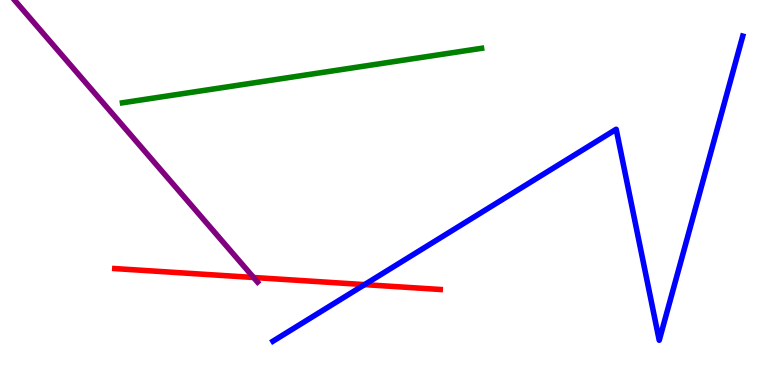[{'lines': ['blue', 'red'], 'intersections': [{'x': 4.7, 'y': 2.61}]}, {'lines': ['green', 'red'], 'intersections': []}, {'lines': ['purple', 'red'], 'intersections': [{'x': 3.27, 'y': 2.79}]}, {'lines': ['blue', 'green'], 'intersections': []}, {'lines': ['blue', 'purple'], 'intersections': []}, {'lines': ['green', 'purple'], 'intersections': []}]